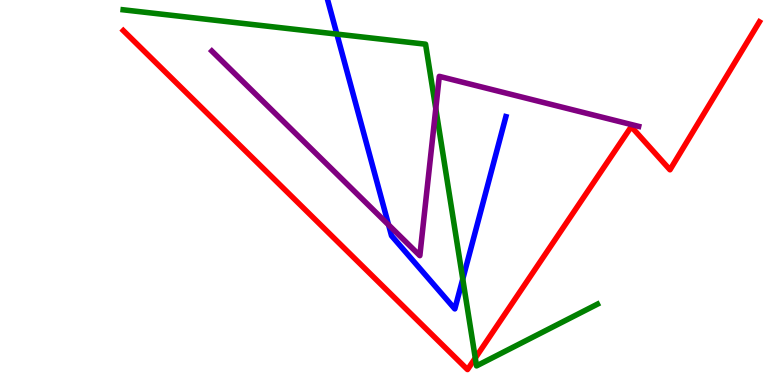[{'lines': ['blue', 'red'], 'intersections': []}, {'lines': ['green', 'red'], 'intersections': [{'x': 6.13, 'y': 0.7}]}, {'lines': ['purple', 'red'], 'intersections': []}, {'lines': ['blue', 'green'], 'intersections': [{'x': 4.35, 'y': 9.11}, {'x': 5.97, 'y': 2.75}]}, {'lines': ['blue', 'purple'], 'intersections': [{'x': 5.01, 'y': 4.16}]}, {'lines': ['green', 'purple'], 'intersections': [{'x': 5.62, 'y': 7.18}]}]